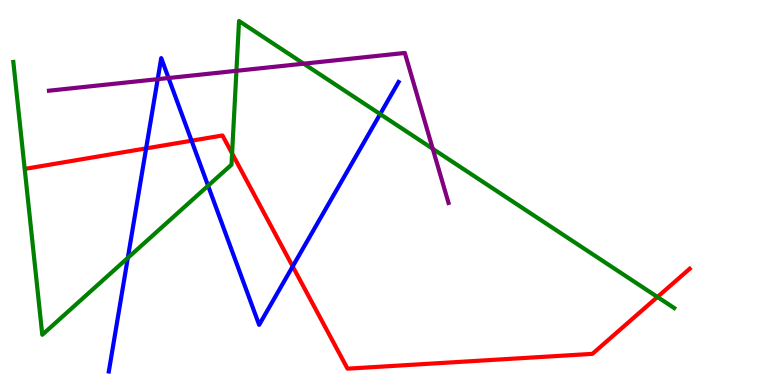[{'lines': ['blue', 'red'], 'intersections': [{'x': 1.89, 'y': 6.15}, {'x': 2.47, 'y': 6.35}, {'x': 3.78, 'y': 3.08}]}, {'lines': ['green', 'red'], 'intersections': [{'x': 2.99, 'y': 6.01}, {'x': 8.48, 'y': 2.29}]}, {'lines': ['purple', 'red'], 'intersections': []}, {'lines': ['blue', 'green'], 'intersections': [{'x': 1.65, 'y': 3.3}, {'x': 2.68, 'y': 5.18}, {'x': 4.91, 'y': 7.04}]}, {'lines': ['blue', 'purple'], 'intersections': [{'x': 2.03, 'y': 7.94}, {'x': 2.17, 'y': 7.97}]}, {'lines': ['green', 'purple'], 'intersections': [{'x': 3.05, 'y': 8.16}, {'x': 3.92, 'y': 8.35}, {'x': 5.58, 'y': 6.14}]}]